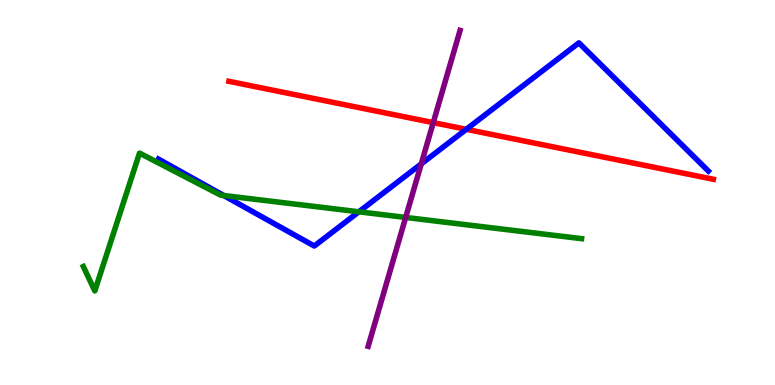[{'lines': ['blue', 'red'], 'intersections': [{'x': 6.02, 'y': 6.64}]}, {'lines': ['green', 'red'], 'intersections': []}, {'lines': ['purple', 'red'], 'intersections': [{'x': 5.59, 'y': 6.81}]}, {'lines': ['blue', 'green'], 'intersections': [{'x': 2.89, 'y': 4.92}, {'x': 4.63, 'y': 4.5}]}, {'lines': ['blue', 'purple'], 'intersections': [{'x': 5.44, 'y': 5.74}]}, {'lines': ['green', 'purple'], 'intersections': [{'x': 5.23, 'y': 4.35}]}]